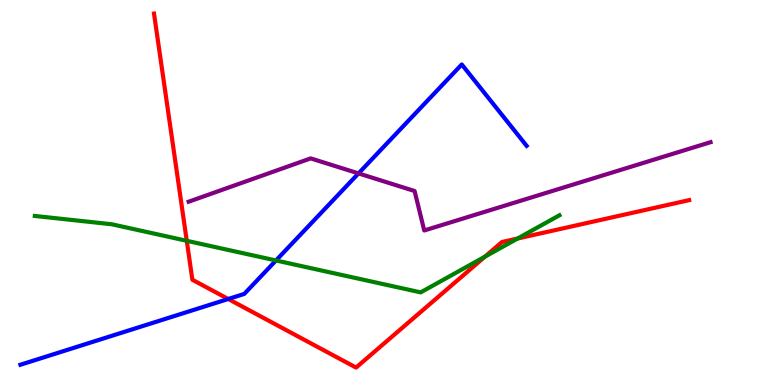[{'lines': ['blue', 'red'], 'intersections': [{'x': 2.94, 'y': 2.23}]}, {'lines': ['green', 'red'], 'intersections': [{'x': 2.41, 'y': 3.75}, {'x': 6.26, 'y': 3.33}, {'x': 6.68, 'y': 3.8}]}, {'lines': ['purple', 'red'], 'intersections': []}, {'lines': ['blue', 'green'], 'intersections': [{'x': 3.56, 'y': 3.23}]}, {'lines': ['blue', 'purple'], 'intersections': [{'x': 4.63, 'y': 5.5}]}, {'lines': ['green', 'purple'], 'intersections': []}]